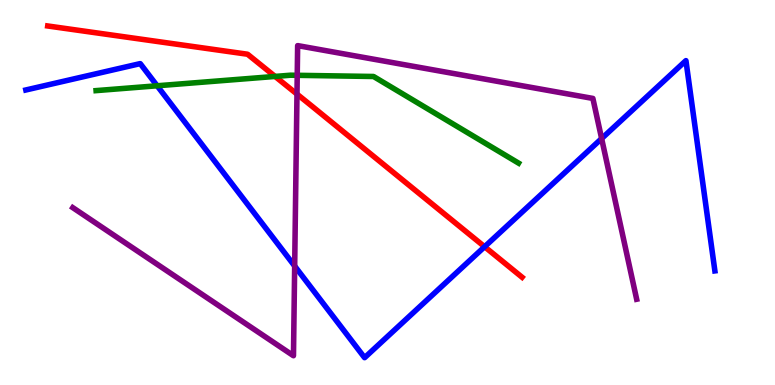[{'lines': ['blue', 'red'], 'intersections': [{'x': 6.25, 'y': 3.59}]}, {'lines': ['green', 'red'], 'intersections': [{'x': 3.55, 'y': 8.01}]}, {'lines': ['purple', 'red'], 'intersections': [{'x': 3.83, 'y': 7.56}]}, {'lines': ['blue', 'green'], 'intersections': [{'x': 2.03, 'y': 7.77}]}, {'lines': ['blue', 'purple'], 'intersections': [{'x': 3.8, 'y': 3.09}, {'x': 7.76, 'y': 6.4}]}, {'lines': ['green', 'purple'], 'intersections': [{'x': 3.84, 'y': 8.04}]}]